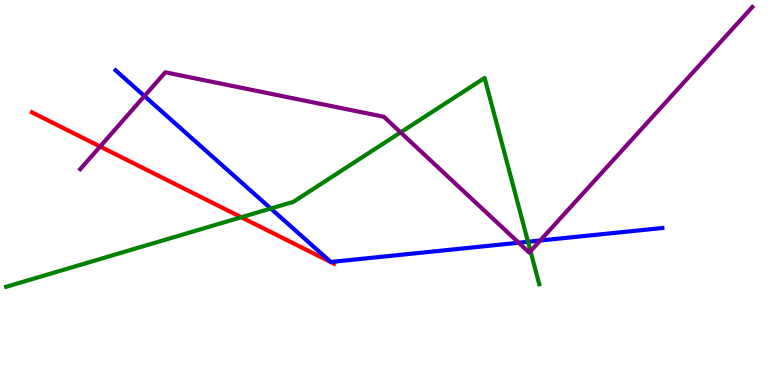[{'lines': ['blue', 'red'], 'intersections': []}, {'lines': ['green', 'red'], 'intersections': [{'x': 3.11, 'y': 4.36}]}, {'lines': ['purple', 'red'], 'intersections': [{'x': 1.29, 'y': 6.19}]}, {'lines': ['blue', 'green'], 'intersections': [{'x': 3.49, 'y': 4.58}, {'x': 6.81, 'y': 3.72}]}, {'lines': ['blue', 'purple'], 'intersections': [{'x': 1.86, 'y': 7.51}, {'x': 6.69, 'y': 3.7}, {'x': 6.97, 'y': 3.75}]}, {'lines': ['green', 'purple'], 'intersections': [{'x': 5.17, 'y': 6.56}, {'x': 6.85, 'y': 3.48}]}]